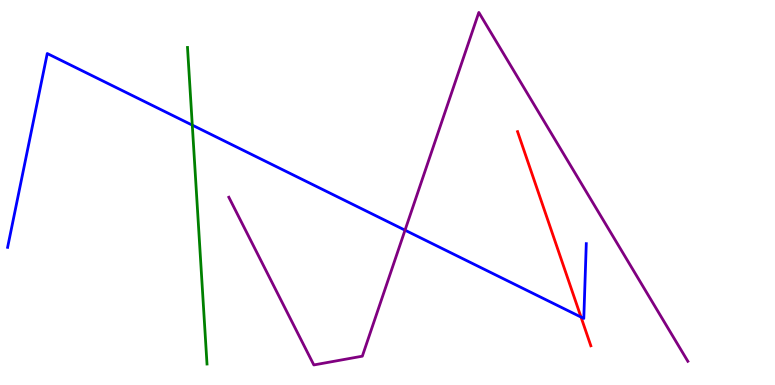[{'lines': ['blue', 'red'], 'intersections': [{'x': 7.5, 'y': 1.76}]}, {'lines': ['green', 'red'], 'intersections': []}, {'lines': ['purple', 'red'], 'intersections': []}, {'lines': ['blue', 'green'], 'intersections': [{'x': 2.48, 'y': 6.75}]}, {'lines': ['blue', 'purple'], 'intersections': [{'x': 5.23, 'y': 4.02}]}, {'lines': ['green', 'purple'], 'intersections': []}]